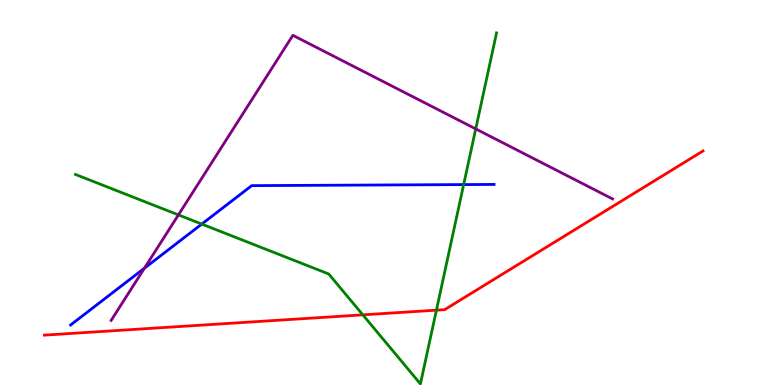[{'lines': ['blue', 'red'], 'intersections': []}, {'lines': ['green', 'red'], 'intersections': [{'x': 4.68, 'y': 1.82}, {'x': 5.63, 'y': 1.94}]}, {'lines': ['purple', 'red'], 'intersections': []}, {'lines': ['blue', 'green'], 'intersections': [{'x': 2.6, 'y': 4.18}, {'x': 5.98, 'y': 5.21}]}, {'lines': ['blue', 'purple'], 'intersections': [{'x': 1.86, 'y': 3.03}]}, {'lines': ['green', 'purple'], 'intersections': [{'x': 2.3, 'y': 4.42}, {'x': 6.14, 'y': 6.65}]}]